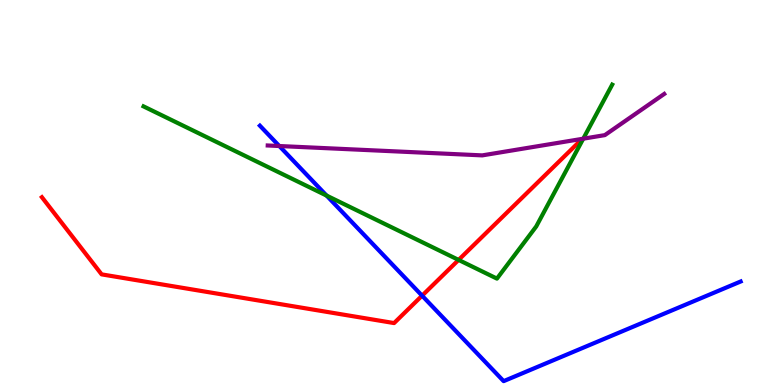[{'lines': ['blue', 'red'], 'intersections': [{'x': 5.45, 'y': 2.32}]}, {'lines': ['green', 'red'], 'intersections': [{'x': 5.92, 'y': 3.25}]}, {'lines': ['purple', 'red'], 'intersections': []}, {'lines': ['blue', 'green'], 'intersections': [{'x': 4.21, 'y': 4.92}]}, {'lines': ['blue', 'purple'], 'intersections': [{'x': 3.6, 'y': 6.21}]}, {'lines': ['green', 'purple'], 'intersections': [{'x': 7.53, 'y': 6.4}]}]